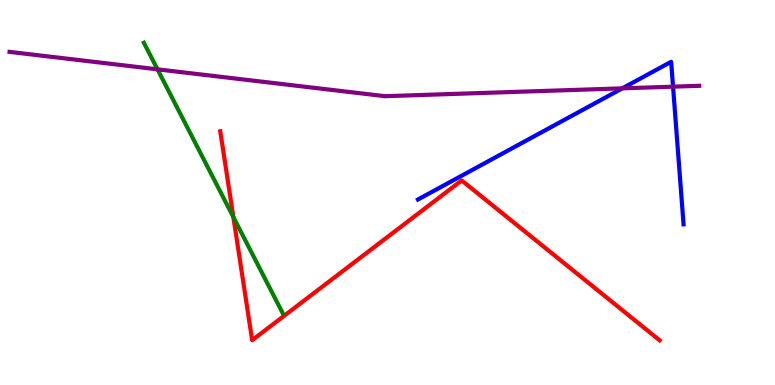[{'lines': ['blue', 'red'], 'intersections': []}, {'lines': ['green', 'red'], 'intersections': [{'x': 3.01, 'y': 4.36}]}, {'lines': ['purple', 'red'], 'intersections': []}, {'lines': ['blue', 'green'], 'intersections': []}, {'lines': ['blue', 'purple'], 'intersections': [{'x': 8.03, 'y': 7.71}, {'x': 8.68, 'y': 7.75}]}, {'lines': ['green', 'purple'], 'intersections': [{'x': 2.03, 'y': 8.2}]}]